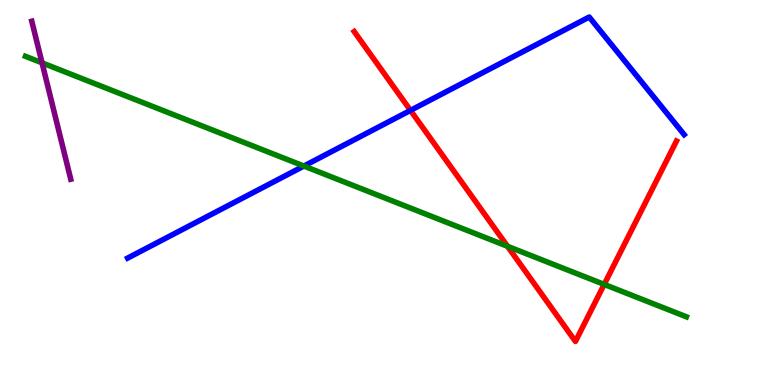[{'lines': ['blue', 'red'], 'intersections': [{'x': 5.3, 'y': 7.13}]}, {'lines': ['green', 'red'], 'intersections': [{'x': 6.55, 'y': 3.6}, {'x': 7.8, 'y': 2.61}]}, {'lines': ['purple', 'red'], 'intersections': []}, {'lines': ['blue', 'green'], 'intersections': [{'x': 3.92, 'y': 5.69}]}, {'lines': ['blue', 'purple'], 'intersections': []}, {'lines': ['green', 'purple'], 'intersections': [{'x': 0.543, 'y': 8.37}]}]